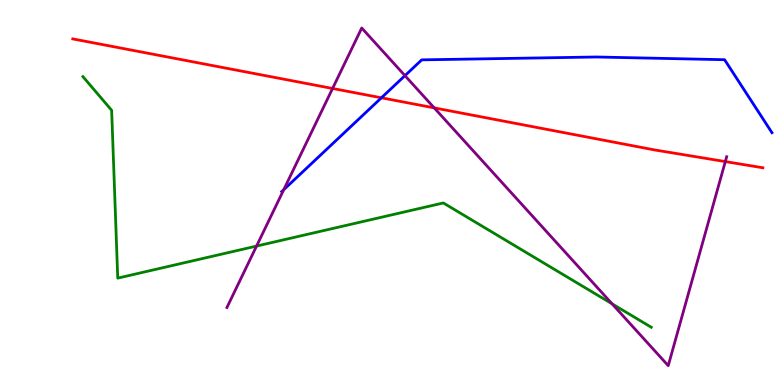[{'lines': ['blue', 'red'], 'intersections': [{'x': 4.92, 'y': 7.46}]}, {'lines': ['green', 'red'], 'intersections': []}, {'lines': ['purple', 'red'], 'intersections': [{'x': 4.29, 'y': 7.7}, {'x': 5.6, 'y': 7.2}, {'x': 9.36, 'y': 5.8}]}, {'lines': ['blue', 'green'], 'intersections': []}, {'lines': ['blue', 'purple'], 'intersections': [{'x': 3.66, 'y': 5.07}, {'x': 5.23, 'y': 8.04}]}, {'lines': ['green', 'purple'], 'intersections': [{'x': 3.31, 'y': 3.61}, {'x': 7.9, 'y': 2.11}]}]